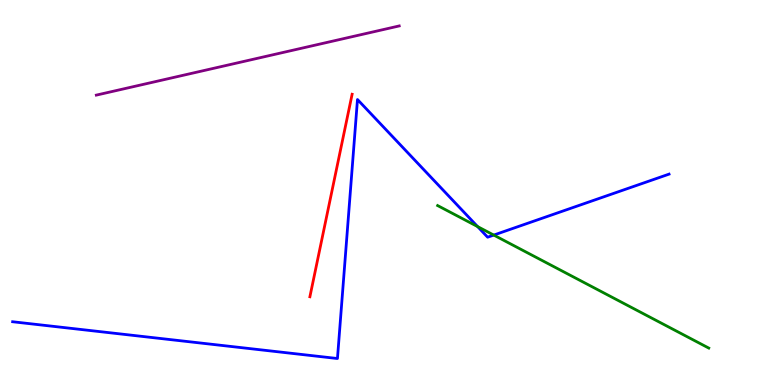[{'lines': ['blue', 'red'], 'intersections': []}, {'lines': ['green', 'red'], 'intersections': []}, {'lines': ['purple', 'red'], 'intersections': []}, {'lines': ['blue', 'green'], 'intersections': [{'x': 6.16, 'y': 4.11}, {'x': 6.37, 'y': 3.89}]}, {'lines': ['blue', 'purple'], 'intersections': []}, {'lines': ['green', 'purple'], 'intersections': []}]